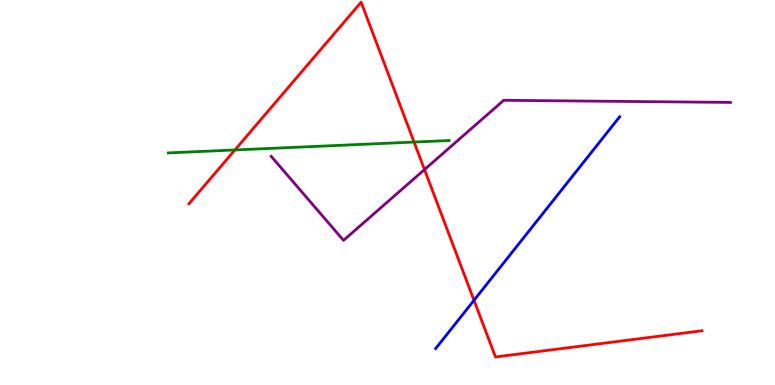[{'lines': ['blue', 'red'], 'intersections': [{'x': 6.12, 'y': 2.2}]}, {'lines': ['green', 'red'], 'intersections': [{'x': 3.03, 'y': 6.1}, {'x': 5.34, 'y': 6.31}]}, {'lines': ['purple', 'red'], 'intersections': [{'x': 5.48, 'y': 5.6}]}, {'lines': ['blue', 'green'], 'intersections': []}, {'lines': ['blue', 'purple'], 'intersections': []}, {'lines': ['green', 'purple'], 'intersections': []}]